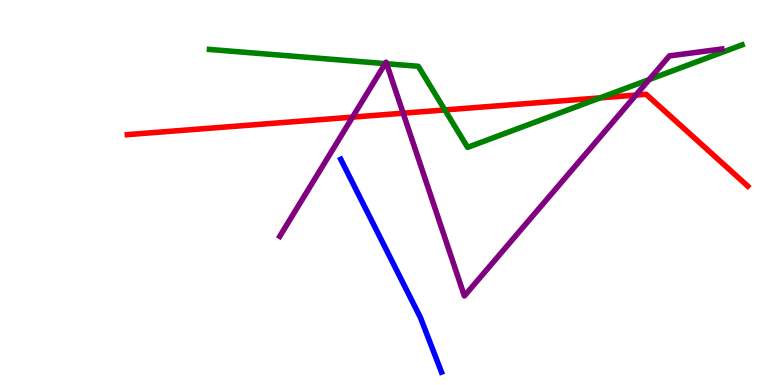[{'lines': ['blue', 'red'], 'intersections': []}, {'lines': ['green', 'red'], 'intersections': [{'x': 5.74, 'y': 7.14}, {'x': 7.74, 'y': 7.46}]}, {'lines': ['purple', 'red'], 'intersections': [{'x': 4.55, 'y': 6.96}, {'x': 5.2, 'y': 7.06}, {'x': 8.21, 'y': 7.53}]}, {'lines': ['blue', 'green'], 'intersections': []}, {'lines': ['blue', 'purple'], 'intersections': []}, {'lines': ['green', 'purple'], 'intersections': [{'x': 4.97, 'y': 8.35}, {'x': 4.99, 'y': 8.34}, {'x': 8.38, 'y': 7.93}]}]